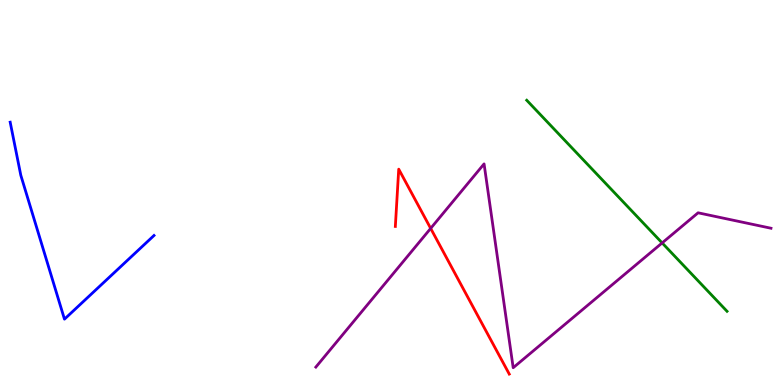[{'lines': ['blue', 'red'], 'intersections': []}, {'lines': ['green', 'red'], 'intersections': []}, {'lines': ['purple', 'red'], 'intersections': [{'x': 5.56, 'y': 4.07}]}, {'lines': ['blue', 'green'], 'intersections': []}, {'lines': ['blue', 'purple'], 'intersections': []}, {'lines': ['green', 'purple'], 'intersections': [{'x': 8.54, 'y': 3.69}]}]